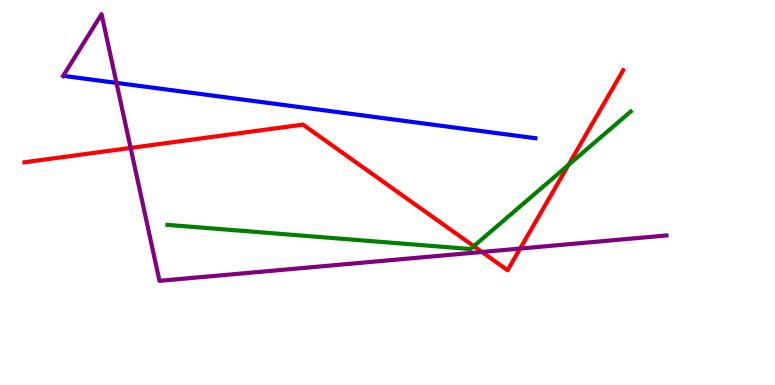[{'lines': ['blue', 'red'], 'intersections': []}, {'lines': ['green', 'red'], 'intersections': [{'x': 6.11, 'y': 3.61}, {'x': 7.33, 'y': 5.72}]}, {'lines': ['purple', 'red'], 'intersections': [{'x': 1.69, 'y': 6.16}, {'x': 6.22, 'y': 3.46}, {'x': 6.71, 'y': 3.54}]}, {'lines': ['blue', 'green'], 'intersections': []}, {'lines': ['blue', 'purple'], 'intersections': [{'x': 1.5, 'y': 7.85}]}, {'lines': ['green', 'purple'], 'intersections': []}]